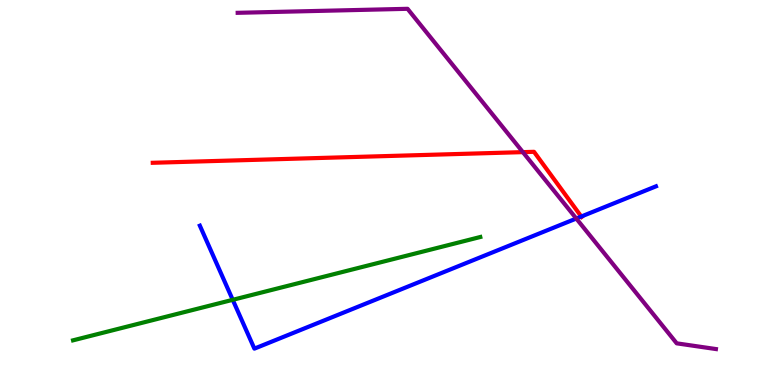[{'lines': ['blue', 'red'], 'intersections': [{'x': 7.5, 'y': 4.38}]}, {'lines': ['green', 'red'], 'intersections': []}, {'lines': ['purple', 'red'], 'intersections': [{'x': 6.75, 'y': 6.05}]}, {'lines': ['blue', 'green'], 'intersections': [{'x': 3.0, 'y': 2.21}]}, {'lines': ['blue', 'purple'], 'intersections': [{'x': 7.44, 'y': 4.32}]}, {'lines': ['green', 'purple'], 'intersections': []}]